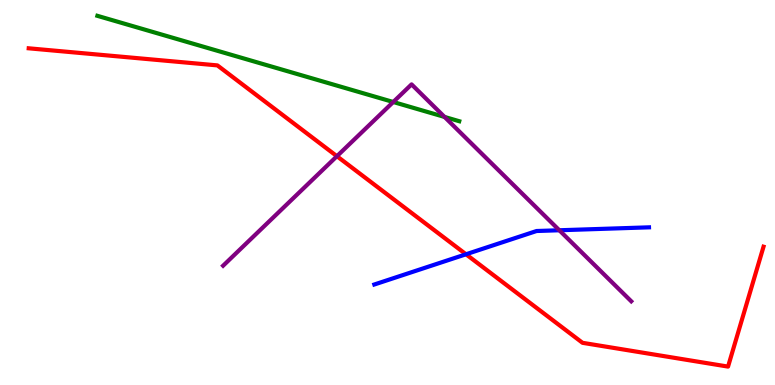[{'lines': ['blue', 'red'], 'intersections': [{'x': 6.01, 'y': 3.4}]}, {'lines': ['green', 'red'], 'intersections': []}, {'lines': ['purple', 'red'], 'intersections': [{'x': 4.35, 'y': 5.94}]}, {'lines': ['blue', 'green'], 'intersections': []}, {'lines': ['blue', 'purple'], 'intersections': [{'x': 7.22, 'y': 4.02}]}, {'lines': ['green', 'purple'], 'intersections': [{'x': 5.07, 'y': 7.35}, {'x': 5.74, 'y': 6.96}]}]